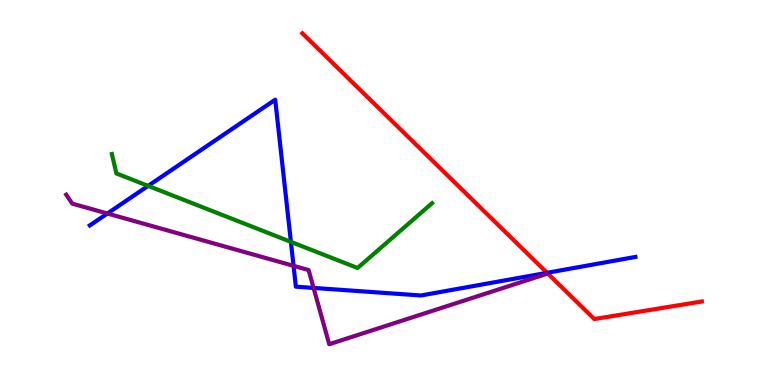[{'lines': ['blue', 'red'], 'intersections': [{'x': 7.06, 'y': 2.91}]}, {'lines': ['green', 'red'], 'intersections': []}, {'lines': ['purple', 'red'], 'intersections': []}, {'lines': ['blue', 'green'], 'intersections': [{'x': 1.91, 'y': 5.17}, {'x': 3.75, 'y': 3.72}]}, {'lines': ['blue', 'purple'], 'intersections': [{'x': 1.39, 'y': 4.45}, {'x': 3.79, 'y': 3.1}, {'x': 4.05, 'y': 2.52}]}, {'lines': ['green', 'purple'], 'intersections': []}]